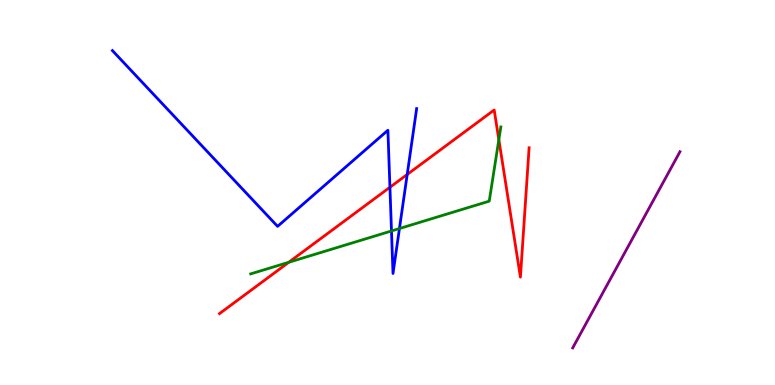[{'lines': ['blue', 'red'], 'intersections': [{'x': 5.03, 'y': 5.14}, {'x': 5.25, 'y': 5.47}]}, {'lines': ['green', 'red'], 'intersections': [{'x': 3.73, 'y': 3.19}, {'x': 6.44, 'y': 6.37}]}, {'lines': ['purple', 'red'], 'intersections': []}, {'lines': ['blue', 'green'], 'intersections': [{'x': 5.05, 'y': 4.0}, {'x': 5.15, 'y': 4.06}]}, {'lines': ['blue', 'purple'], 'intersections': []}, {'lines': ['green', 'purple'], 'intersections': []}]